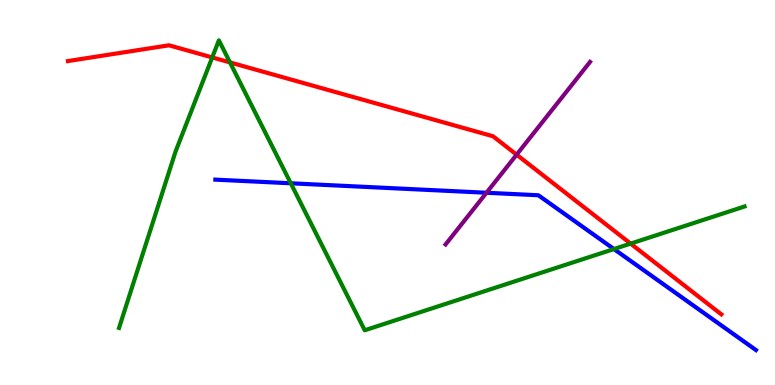[{'lines': ['blue', 'red'], 'intersections': []}, {'lines': ['green', 'red'], 'intersections': [{'x': 2.74, 'y': 8.51}, {'x': 2.97, 'y': 8.38}, {'x': 8.14, 'y': 3.67}]}, {'lines': ['purple', 'red'], 'intersections': [{'x': 6.67, 'y': 5.98}]}, {'lines': ['blue', 'green'], 'intersections': [{'x': 3.75, 'y': 5.24}, {'x': 7.92, 'y': 3.53}]}, {'lines': ['blue', 'purple'], 'intersections': [{'x': 6.28, 'y': 4.99}]}, {'lines': ['green', 'purple'], 'intersections': []}]